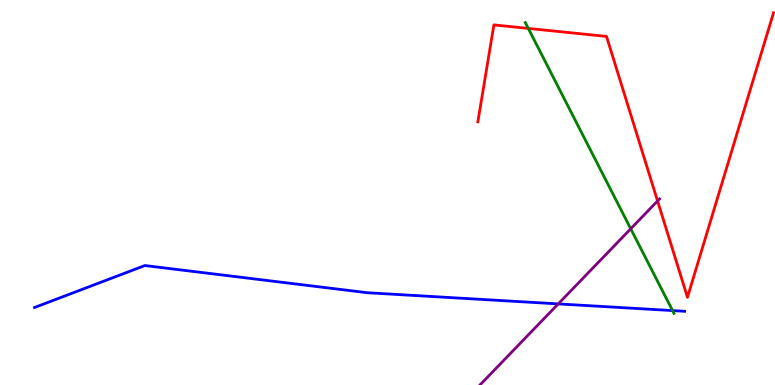[{'lines': ['blue', 'red'], 'intersections': []}, {'lines': ['green', 'red'], 'intersections': [{'x': 6.82, 'y': 9.26}]}, {'lines': ['purple', 'red'], 'intersections': [{'x': 8.48, 'y': 4.78}]}, {'lines': ['blue', 'green'], 'intersections': [{'x': 8.68, 'y': 1.93}]}, {'lines': ['blue', 'purple'], 'intersections': [{'x': 7.2, 'y': 2.11}]}, {'lines': ['green', 'purple'], 'intersections': [{'x': 8.14, 'y': 4.06}]}]